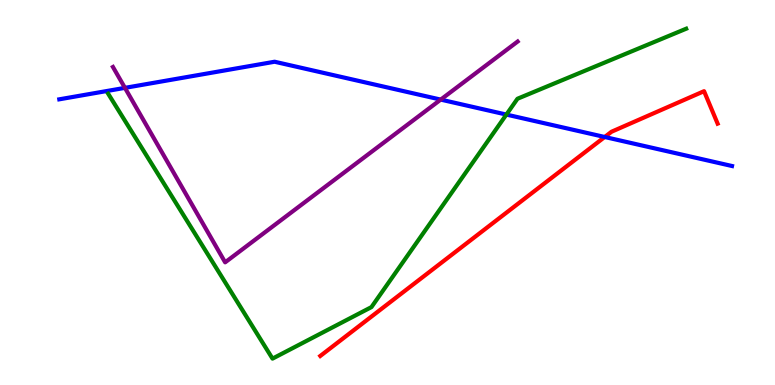[{'lines': ['blue', 'red'], 'intersections': [{'x': 7.8, 'y': 6.44}]}, {'lines': ['green', 'red'], 'intersections': []}, {'lines': ['purple', 'red'], 'intersections': []}, {'lines': ['blue', 'green'], 'intersections': [{'x': 6.53, 'y': 7.02}]}, {'lines': ['blue', 'purple'], 'intersections': [{'x': 1.61, 'y': 7.72}, {'x': 5.69, 'y': 7.41}]}, {'lines': ['green', 'purple'], 'intersections': []}]